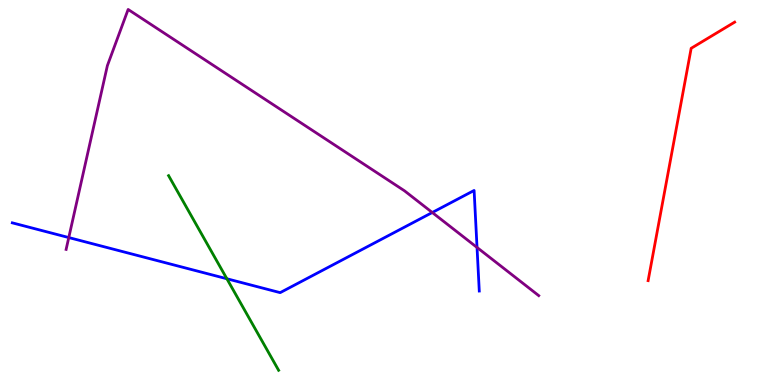[{'lines': ['blue', 'red'], 'intersections': []}, {'lines': ['green', 'red'], 'intersections': []}, {'lines': ['purple', 'red'], 'intersections': []}, {'lines': ['blue', 'green'], 'intersections': [{'x': 2.93, 'y': 2.76}]}, {'lines': ['blue', 'purple'], 'intersections': [{'x': 0.887, 'y': 3.83}, {'x': 5.58, 'y': 4.48}, {'x': 6.16, 'y': 3.57}]}, {'lines': ['green', 'purple'], 'intersections': []}]